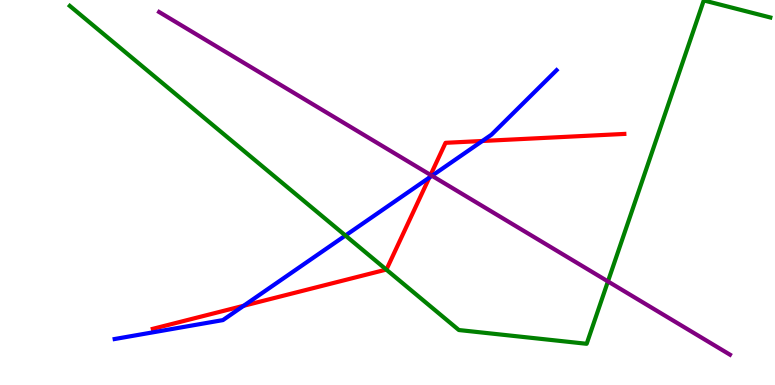[{'lines': ['blue', 'red'], 'intersections': [{'x': 3.14, 'y': 2.06}, {'x': 5.54, 'y': 5.39}, {'x': 6.22, 'y': 6.34}]}, {'lines': ['green', 'red'], 'intersections': [{'x': 4.98, 'y': 3.0}]}, {'lines': ['purple', 'red'], 'intersections': [{'x': 5.56, 'y': 5.46}]}, {'lines': ['blue', 'green'], 'intersections': [{'x': 4.46, 'y': 3.88}]}, {'lines': ['blue', 'purple'], 'intersections': [{'x': 5.57, 'y': 5.43}]}, {'lines': ['green', 'purple'], 'intersections': [{'x': 7.84, 'y': 2.69}]}]